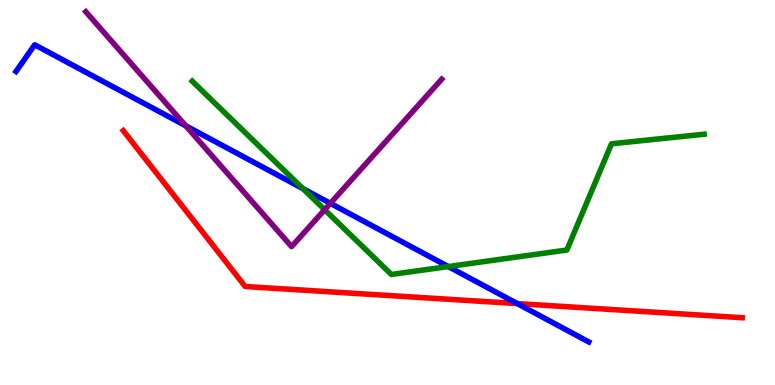[{'lines': ['blue', 'red'], 'intersections': [{'x': 6.67, 'y': 2.11}]}, {'lines': ['green', 'red'], 'intersections': []}, {'lines': ['purple', 'red'], 'intersections': []}, {'lines': ['blue', 'green'], 'intersections': [{'x': 3.91, 'y': 5.1}, {'x': 5.78, 'y': 3.08}]}, {'lines': ['blue', 'purple'], 'intersections': [{'x': 2.4, 'y': 6.73}, {'x': 4.26, 'y': 4.72}]}, {'lines': ['green', 'purple'], 'intersections': [{'x': 4.19, 'y': 4.55}]}]